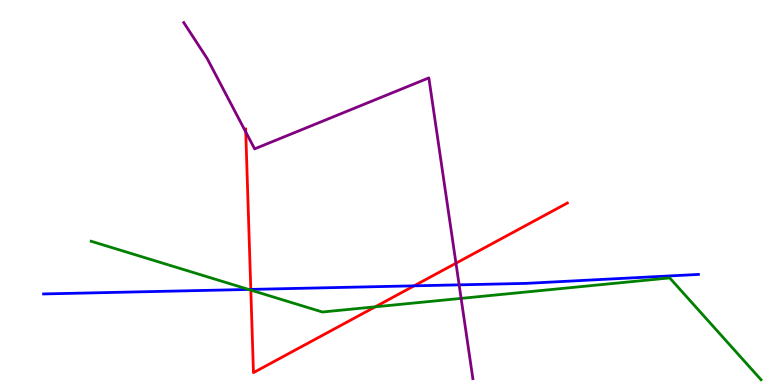[{'lines': ['blue', 'red'], 'intersections': [{'x': 3.24, 'y': 2.48}, {'x': 5.34, 'y': 2.58}]}, {'lines': ['green', 'red'], 'intersections': [{'x': 3.24, 'y': 2.46}, {'x': 4.84, 'y': 2.03}]}, {'lines': ['purple', 'red'], 'intersections': [{'x': 3.17, 'y': 6.57}, {'x': 5.88, 'y': 3.16}]}, {'lines': ['blue', 'green'], 'intersections': [{'x': 3.21, 'y': 2.48}]}, {'lines': ['blue', 'purple'], 'intersections': [{'x': 5.92, 'y': 2.6}]}, {'lines': ['green', 'purple'], 'intersections': [{'x': 5.95, 'y': 2.25}]}]